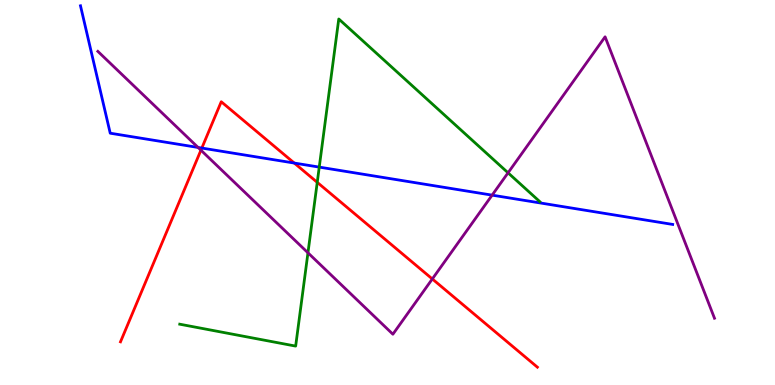[{'lines': ['blue', 'red'], 'intersections': [{'x': 2.6, 'y': 6.15}, {'x': 3.8, 'y': 5.76}]}, {'lines': ['green', 'red'], 'intersections': [{'x': 4.09, 'y': 5.26}]}, {'lines': ['purple', 'red'], 'intersections': [{'x': 2.59, 'y': 6.1}, {'x': 5.58, 'y': 2.75}]}, {'lines': ['blue', 'green'], 'intersections': [{'x': 4.12, 'y': 5.66}]}, {'lines': ['blue', 'purple'], 'intersections': [{'x': 2.56, 'y': 6.17}, {'x': 6.35, 'y': 4.93}]}, {'lines': ['green', 'purple'], 'intersections': [{'x': 3.97, 'y': 3.43}, {'x': 6.56, 'y': 5.51}]}]